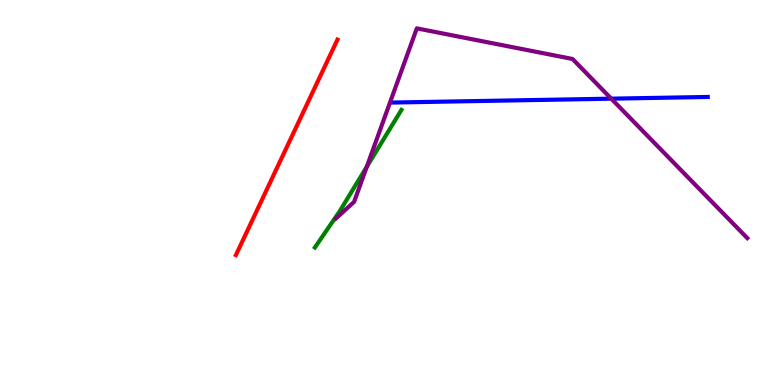[{'lines': ['blue', 'red'], 'intersections': []}, {'lines': ['green', 'red'], 'intersections': []}, {'lines': ['purple', 'red'], 'intersections': []}, {'lines': ['blue', 'green'], 'intersections': []}, {'lines': ['blue', 'purple'], 'intersections': [{'x': 7.89, 'y': 7.44}]}, {'lines': ['green', 'purple'], 'intersections': [{'x': 4.73, 'y': 5.67}]}]